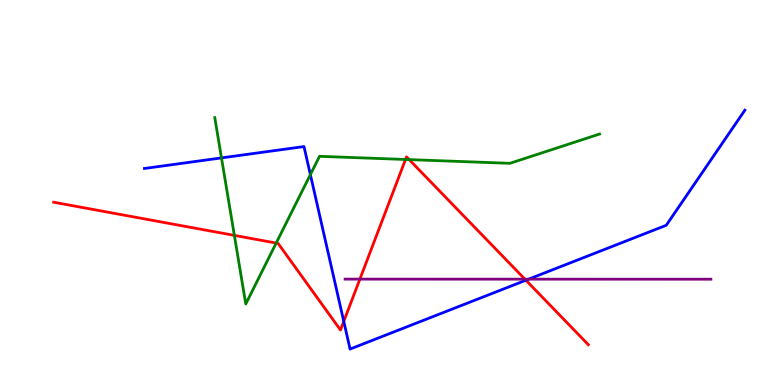[{'lines': ['blue', 'red'], 'intersections': [{'x': 4.44, 'y': 1.65}, {'x': 6.79, 'y': 2.72}]}, {'lines': ['green', 'red'], 'intersections': [{'x': 3.02, 'y': 3.89}, {'x': 3.56, 'y': 3.69}, {'x': 5.23, 'y': 5.86}, {'x': 5.28, 'y': 5.85}]}, {'lines': ['purple', 'red'], 'intersections': [{'x': 4.64, 'y': 2.75}, {'x': 6.77, 'y': 2.75}]}, {'lines': ['blue', 'green'], 'intersections': [{'x': 2.86, 'y': 5.9}, {'x': 4.0, 'y': 5.46}]}, {'lines': ['blue', 'purple'], 'intersections': [{'x': 6.82, 'y': 2.75}]}, {'lines': ['green', 'purple'], 'intersections': []}]